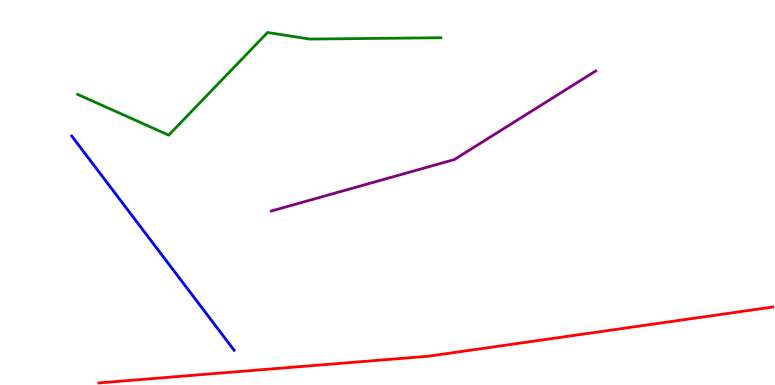[{'lines': ['blue', 'red'], 'intersections': []}, {'lines': ['green', 'red'], 'intersections': []}, {'lines': ['purple', 'red'], 'intersections': []}, {'lines': ['blue', 'green'], 'intersections': []}, {'lines': ['blue', 'purple'], 'intersections': []}, {'lines': ['green', 'purple'], 'intersections': []}]